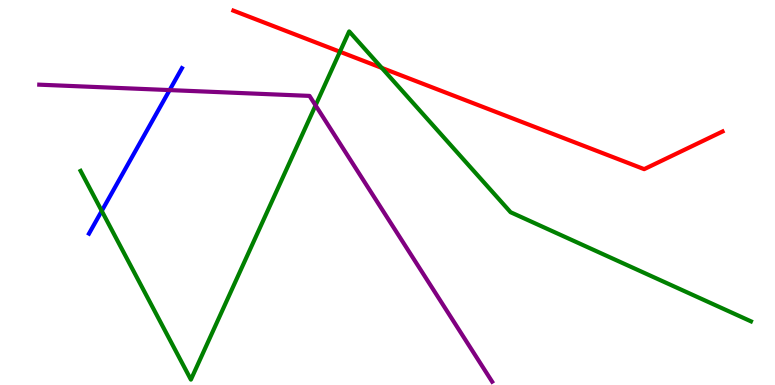[{'lines': ['blue', 'red'], 'intersections': []}, {'lines': ['green', 'red'], 'intersections': [{'x': 4.39, 'y': 8.66}, {'x': 4.93, 'y': 8.24}]}, {'lines': ['purple', 'red'], 'intersections': []}, {'lines': ['blue', 'green'], 'intersections': [{'x': 1.31, 'y': 4.52}]}, {'lines': ['blue', 'purple'], 'intersections': [{'x': 2.19, 'y': 7.66}]}, {'lines': ['green', 'purple'], 'intersections': [{'x': 4.07, 'y': 7.26}]}]